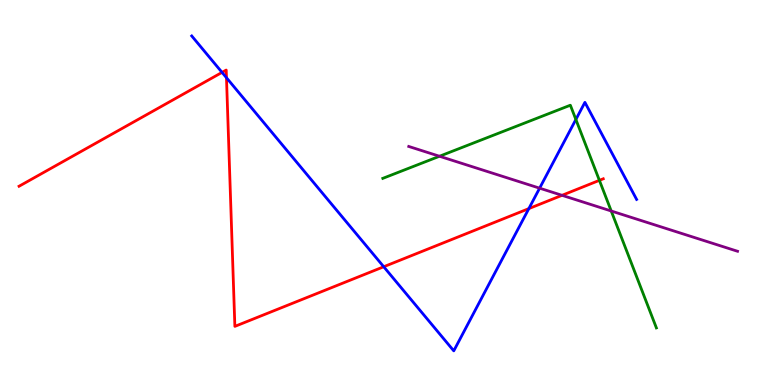[{'lines': ['blue', 'red'], 'intersections': [{'x': 2.86, 'y': 8.12}, {'x': 2.92, 'y': 7.98}, {'x': 4.95, 'y': 3.07}, {'x': 6.82, 'y': 4.58}]}, {'lines': ['green', 'red'], 'intersections': [{'x': 7.73, 'y': 5.32}]}, {'lines': ['purple', 'red'], 'intersections': [{'x': 7.25, 'y': 4.93}]}, {'lines': ['blue', 'green'], 'intersections': [{'x': 7.43, 'y': 6.9}]}, {'lines': ['blue', 'purple'], 'intersections': [{'x': 6.96, 'y': 5.11}]}, {'lines': ['green', 'purple'], 'intersections': [{'x': 5.67, 'y': 5.94}, {'x': 7.89, 'y': 4.52}]}]